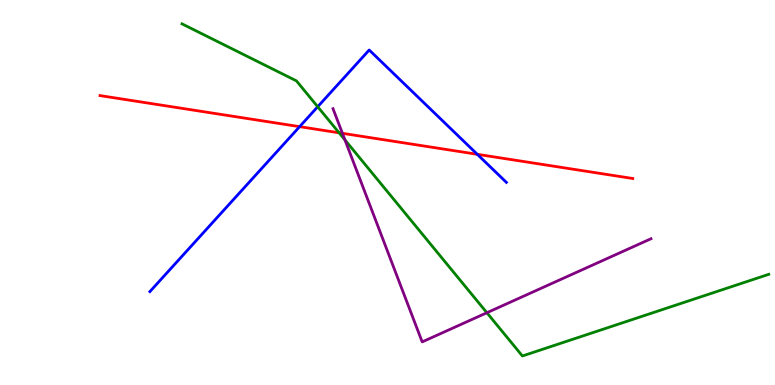[{'lines': ['blue', 'red'], 'intersections': [{'x': 3.87, 'y': 6.71}, {'x': 6.16, 'y': 5.99}]}, {'lines': ['green', 'red'], 'intersections': [{'x': 4.38, 'y': 6.55}]}, {'lines': ['purple', 'red'], 'intersections': [{'x': 4.42, 'y': 6.54}]}, {'lines': ['blue', 'green'], 'intersections': [{'x': 4.1, 'y': 7.23}]}, {'lines': ['blue', 'purple'], 'intersections': []}, {'lines': ['green', 'purple'], 'intersections': [{'x': 4.45, 'y': 6.37}, {'x': 6.28, 'y': 1.88}]}]